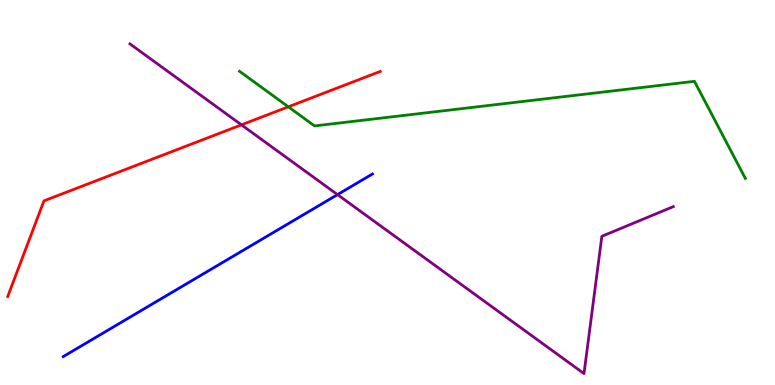[{'lines': ['blue', 'red'], 'intersections': []}, {'lines': ['green', 'red'], 'intersections': [{'x': 3.72, 'y': 7.23}]}, {'lines': ['purple', 'red'], 'intersections': [{'x': 3.12, 'y': 6.76}]}, {'lines': ['blue', 'green'], 'intersections': []}, {'lines': ['blue', 'purple'], 'intersections': [{'x': 4.36, 'y': 4.95}]}, {'lines': ['green', 'purple'], 'intersections': []}]